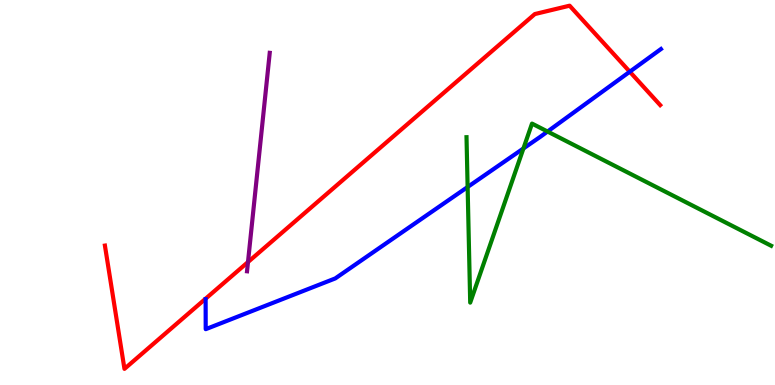[{'lines': ['blue', 'red'], 'intersections': [{'x': 8.13, 'y': 8.14}]}, {'lines': ['green', 'red'], 'intersections': []}, {'lines': ['purple', 'red'], 'intersections': [{'x': 3.2, 'y': 3.19}]}, {'lines': ['blue', 'green'], 'intersections': [{'x': 6.03, 'y': 5.14}, {'x': 6.75, 'y': 6.14}, {'x': 7.07, 'y': 6.58}]}, {'lines': ['blue', 'purple'], 'intersections': []}, {'lines': ['green', 'purple'], 'intersections': []}]